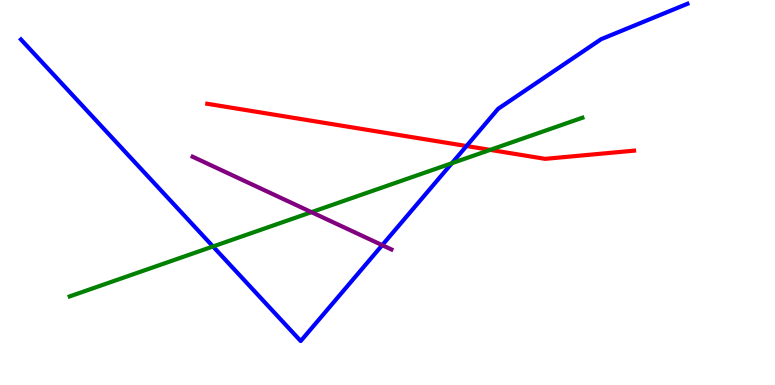[{'lines': ['blue', 'red'], 'intersections': [{'x': 6.02, 'y': 6.21}]}, {'lines': ['green', 'red'], 'intersections': [{'x': 6.32, 'y': 6.11}]}, {'lines': ['purple', 'red'], 'intersections': []}, {'lines': ['blue', 'green'], 'intersections': [{'x': 2.75, 'y': 3.6}, {'x': 5.83, 'y': 5.76}]}, {'lines': ['blue', 'purple'], 'intersections': [{'x': 4.93, 'y': 3.63}]}, {'lines': ['green', 'purple'], 'intersections': [{'x': 4.02, 'y': 4.49}]}]